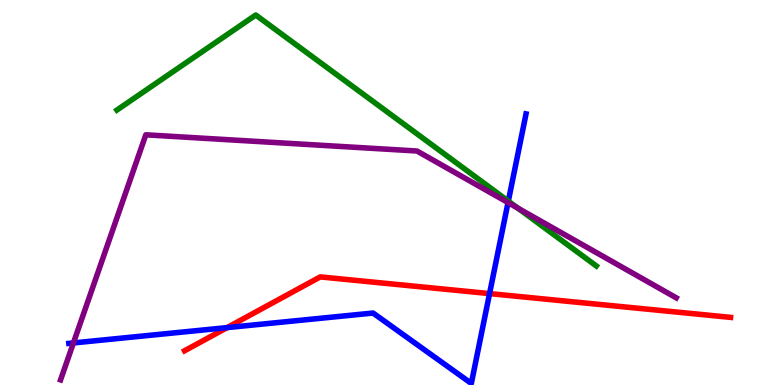[{'lines': ['blue', 'red'], 'intersections': [{'x': 2.93, 'y': 1.49}, {'x': 6.32, 'y': 2.37}]}, {'lines': ['green', 'red'], 'intersections': []}, {'lines': ['purple', 'red'], 'intersections': []}, {'lines': ['blue', 'green'], 'intersections': [{'x': 6.56, 'y': 4.78}]}, {'lines': ['blue', 'purple'], 'intersections': [{'x': 0.947, 'y': 1.09}, {'x': 6.56, 'y': 4.74}]}, {'lines': ['green', 'purple'], 'intersections': [{'x': 6.68, 'y': 4.59}]}]